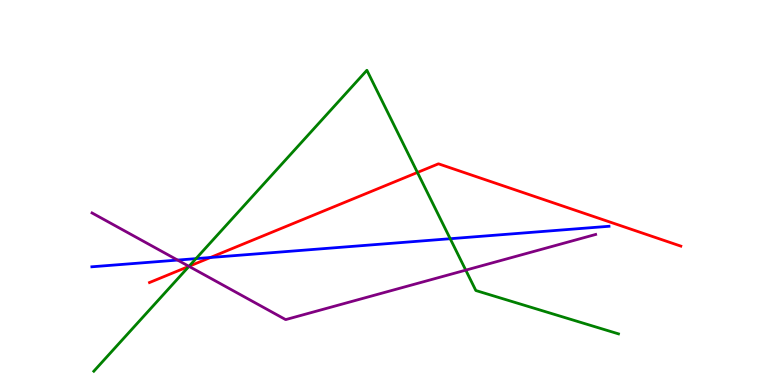[{'lines': ['blue', 'red'], 'intersections': [{'x': 2.72, 'y': 3.31}]}, {'lines': ['green', 'red'], 'intersections': [{'x': 2.44, 'y': 3.08}, {'x': 5.39, 'y': 5.52}]}, {'lines': ['purple', 'red'], 'intersections': [{'x': 2.44, 'y': 3.08}]}, {'lines': ['blue', 'green'], 'intersections': [{'x': 2.53, 'y': 3.28}, {'x': 5.81, 'y': 3.8}]}, {'lines': ['blue', 'purple'], 'intersections': [{'x': 2.29, 'y': 3.24}]}, {'lines': ['green', 'purple'], 'intersections': [{'x': 2.44, 'y': 3.08}, {'x': 6.01, 'y': 2.98}]}]